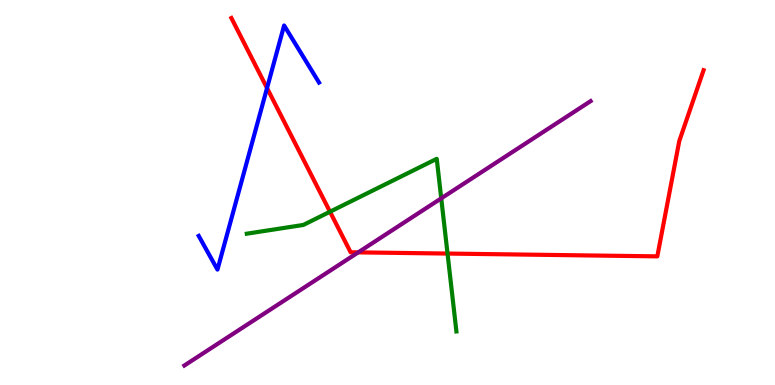[{'lines': ['blue', 'red'], 'intersections': [{'x': 3.45, 'y': 7.71}]}, {'lines': ['green', 'red'], 'intersections': [{'x': 4.26, 'y': 4.5}, {'x': 5.77, 'y': 3.41}]}, {'lines': ['purple', 'red'], 'intersections': [{'x': 4.62, 'y': 3.44}]}, {'lines': ['blue', 'green'], 'intersections': []}, {'lines': ['blue', 'purple'], 'intersections': []}, {'lines': ['green', 'purple'], 'intersections': [{'x': 5.69, 'y': 4.85}]}]